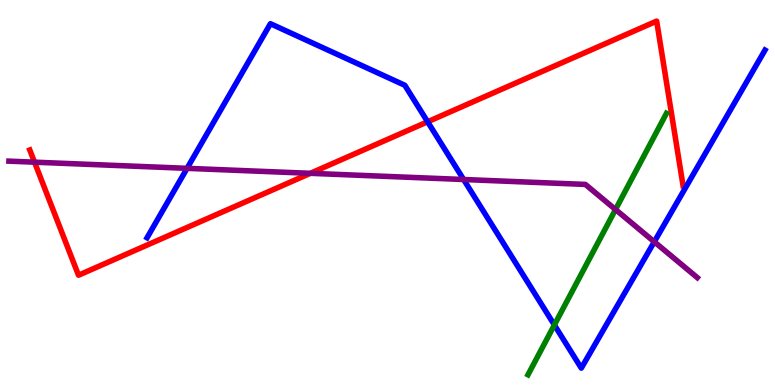[{'lines': ['blue', 'red'], 'intersections': [{'x': 5.52, 'y': 6.84}]}, {'lines': ['green', 'red'], 'intersections': []}, {'lines': ['purple', 'red'], 'intersections': [{'x': 0.445, 'y': 5.79}, {'x': 4.0, 'y': 5.5}]}, {'lines': ['blue', 'green'], 'intersections': [{'x': 7.15, 'y': 1.56}]}, {'lines': ['blue', 'purple'], 'intersections': [{'x': 2.41, 'y': 5.63}, {'x': 5.98, 'y': 5.34}, {'x': 8.44, 'y': 3.72}]}, {'lines': ['green', 'purple'], 'intersections': [{'x': 7.94, 'y': 4.56}]}]